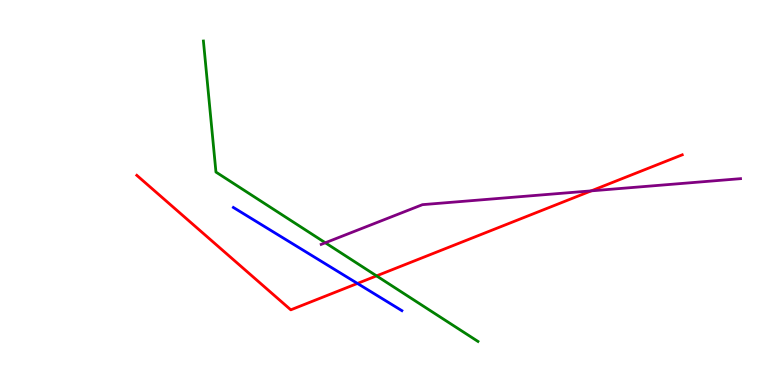[{'lines': ['blue', 'red'], 'intersections': [{'x': 4.61, 'y': 2.64}]}, {'lines': ['green', 'red'], 'intersections': [{'x': 4.86, 'y': 2.83}]}, {'lines': ['purple', 'red'], 'intersections': [{'x': 7.63, 'y': 5.04}]}, {'lines': ['blue', 'green'], 'intersections': []}, {'lines': ['blue', 'purple'], 'intersections': []}, {'lines': ['green', 'purple'], 'intersections': [{'x': 4.2, 'y': 3.69}]}]